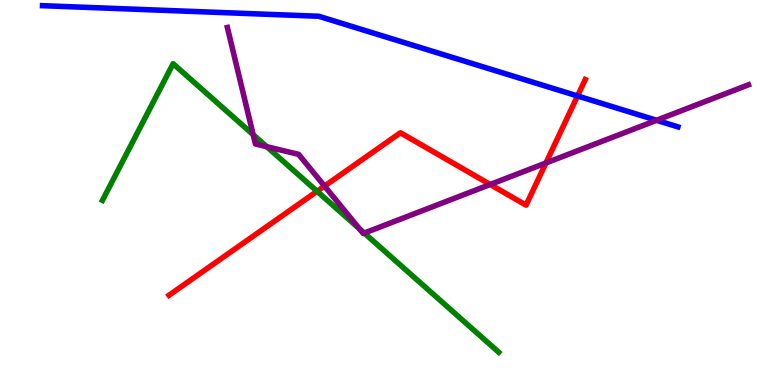[{'lines': ['blue', 'red'], 'intersections': [{'x': 7.45, 'y': 7.51}]}, {'lines': ['green', 'red'], 'intersections': [{'x': 4.09, 'y': 5.03}]}, {'lines': ['purple', 'red'], 'intersections': [{'x': 4.19, 'y': 5.17}, {'x': 6.32, 'y': 5.21}, {'x': 7.04, 'y': 5.77}]}, {'lines': ['blue', 'green'], 'intersections': []}, {'lines': ['blue', 'purple'], 'intersections': [{'x': 8.47, 'y': 6.88}]}, {'lines': ['green', 'purple'], 'intersections': [{'x': 3.27, 'y': 6.5}, {'x': 3.44, 'y': 6.19}, {'x': 4.64, 'y': 4.05}, {'x': 4.7, 'y': 3.95}]}]